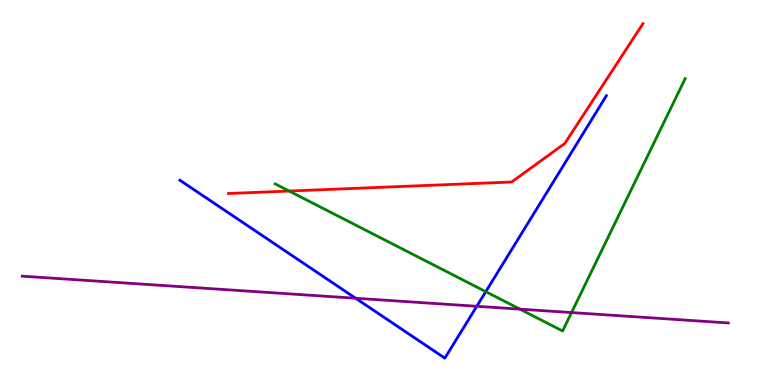[{'lines': ['blue', 'red'], 'intersections': []}, {'lines': ['green', 'red'], 'intersections': [{'x': 3.73, 'y': 5.04}]}, {'lines': ['purple', 'red'], 'intersections': []}, {'lines': ['blue', 'green'], 'intersections': [{'x': 6.27, 'y': 2.42}]}, {'lines': ['blue', 'purple'], 'intersections': [{'x': 4.59, 'y': 2.25}, {'x': 6.15, 'y': 2.04}]}, {'lines': ['green', 'purple'], 'intersections': [{'x': 6.71, 'y': 1.97}, {'x': 7.37, 'y': 1.88}]}]